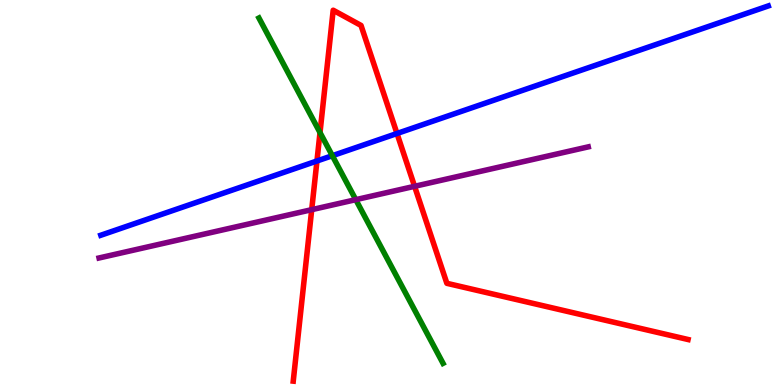[{'lines': ['blue', 'red'], 'intersections': [{'x': 4.09, 'y': 5.82}, {'x': 5.12, 'y': 6.53}]}, {'lines': ['green', 'red'], 'intersections': [{'x': 4.13, 'y': 6.56}]}, {'lines': ['purple', 'red'], 'intersections': [{'x': 4.02, 'y': 4.55}, {'x': 5.35, 'y': 5.16}]}, {'lines': ['blue', 'green'], 'intersections': [{'x': 4.29, 'y': 5.96}]}, {'lines': ['blue', 'purple'], 'intersections': []}, {'lines': ['green', 'purple'], 'intersections': [{'x': 4.59, 'y': 4.81}]}]